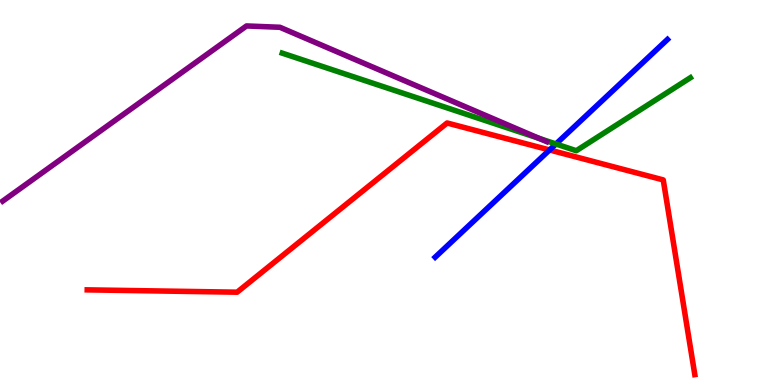[{'lines': ['blue', 'red'], 'intersections': [{'x': 7.09, 'y': 6.1}]}, {'lines': ['green', 'red'], 'intersections': []}, {'lines': ['purple', 'red'], 'intersections': []}, {'lines': ['blue', 'green'], 'intersections': [{'x': 7.17, 'y': 6.26}]}, {'lines': ['blue', 'purple'], 'intersections': []}, {'lines': ['green', 'purple'], 'intersections': [{'x': 6.96, 'y': 6.41}]}]